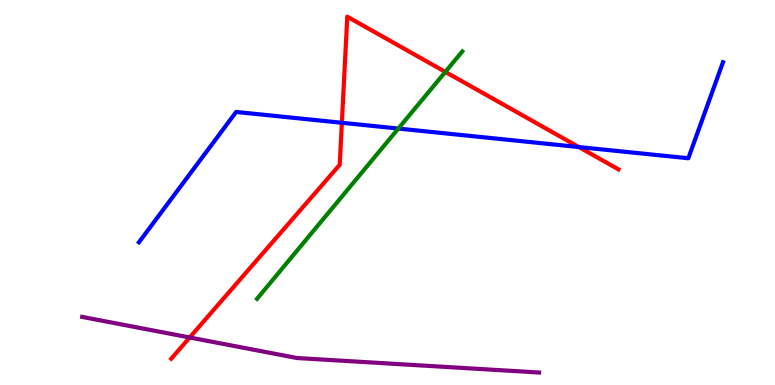[{'lines': ['blue', 'red'], 'intersections': [{'x': 4.41, 'y': 6.81}, {'x': 7.47, 'y': 6.18}]}, {'lines': ['green', 'red'], 'intersections': [{'x': 5.75, 'y': 8.13}]}, {'lines': ['purple', 'red'], 'intersections': [{'x': 2.45, 'y': 1.23}]}, {'lines': ['blue', 'green'], 'intersections': [{'x': 5.14, 'y': 6.66}]}, {'lines': ['blue', 'purple'], 'intersections': []}, {'lines': ['green', 'purple'], 'intersections': []}]